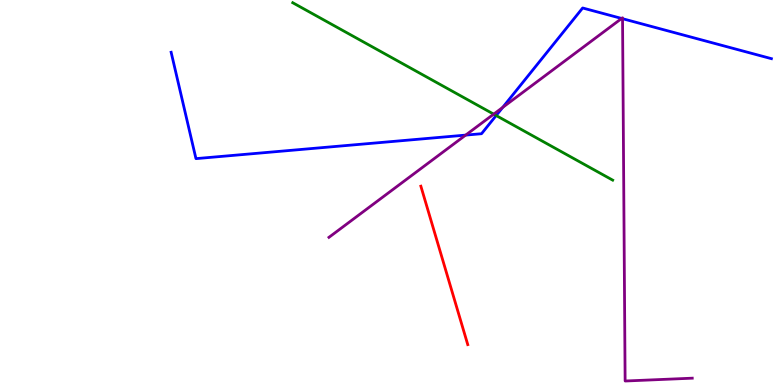[{'lines': ['blue', 'red'], 'intersections': []}, {'lines': ['green', 'red'], 'intersections': []}, {'lines': ['purple', 'red'], 'intersections': []}, {'lines': ['blue', 'green'], 'intersections': [{'x': 6.4, 'y': 7.0}]}, {'lines': ['blue', 'purple'], 'intersections': [{'x': 6.01, 'y': 6.49}, {'x': 6.49, 'y': 7.21}, {'x': 8.02, 'y': 9.52}, {'x': 8.03, 'y': 9.51}]}, {'lines': ['green', 'purple'], 'intersections': [{'x': 6.37, 'y': 7.04}]}]